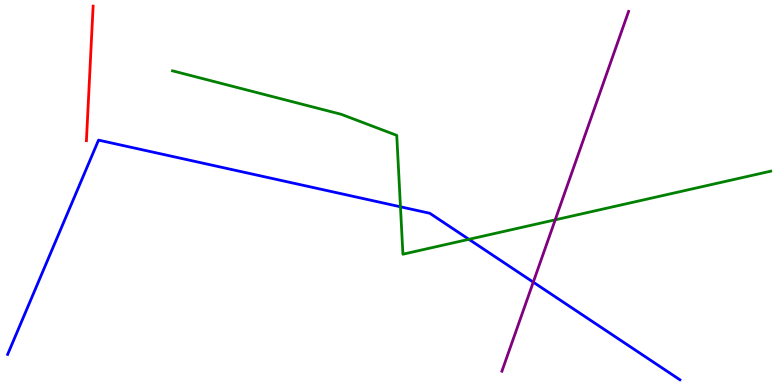[{'lines': ['blue', 'red'], 'intersections': []}, {'lines': ['green', 'red'], 'intersections': []}, {'lines': ['purple', 'red'], 'intersections': []}, {'lines': ['blue', 'green'], 'intersections': [{'x': 5.17, 'y': 4.63}, {'x': 6.05, 'y': 3.78}]}, {'lines': ['blue', 'purple'], 'intersections': [{'x': 6.88, 'y': 2.67}]}, {'lines': ['green', 'purple'], 'intersections': [{'x': 7.16, 'y': 4.29}]}]